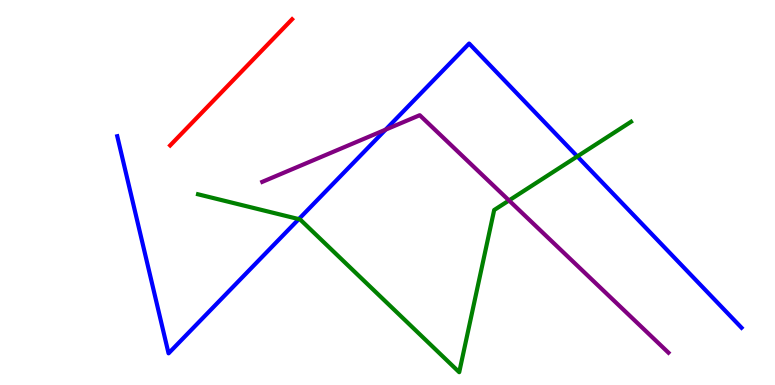[{'lines': ['blue', 'red'], 'intersections': []}, {'lines': ['green', 'red'], 'intersections': []}, {'lines': ['purple', 'red'], 'intersections': []}, {'lines': ['blue', 'green'], 'intersections': [{'x': 3.86, 'y': 4.31}, {'x': 7.45, 'y': 5.94}]}, {'lines': ['blue', 'purple'], 'intersections': [{'x': 4.98, 'y': 6.63}]}, {'lines': ['green', 'purple'], 'intersections': [{'x': 6.57, 'y': 4.79}]}]